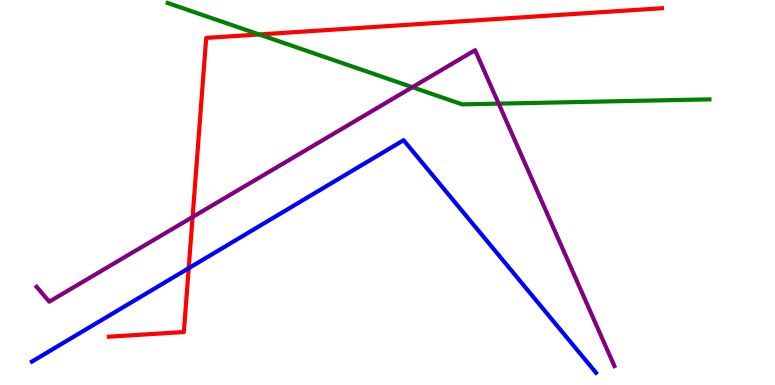[{'lines': ['blue', 'red'], 'intersections': [{'x': 2.43, 'y': 3.03}]}, {'lines': ['green', 'red'], 'intersections': [{'x': 3.34, 'y': 9.1}]}, {'lines': ['purple', 'red'], 'intersections': [{'x': 2.49, 'y': 4.36}]}, {'lines': ['blue', 'green'], 'intersections': []}, {'lines': ['blue', 'purple'], 'intersections': []}, {'lines': ['green', 'purple'], 'intersections': [{'x': 5.32, 'y': 7.73}, {'x': 6.43, 'y': 7.31}]}]